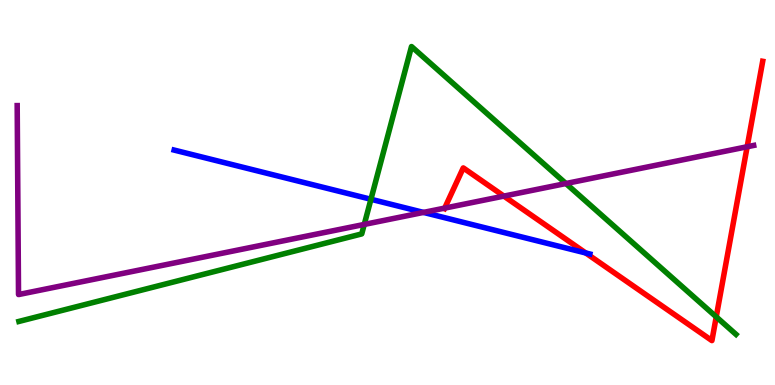[{'lines': ['blue', 'red'], 'intersections': [{'x': 7.56, 'y': 3.43}]}, {'lines': ['green', 'red'], 'intersections': [{'x': 9.24, 'y': 1.77}]}, {'lines': ['purple', 'red'], 'intersections': [{'x': 5.74, 'y': 4.59}, {'x': 6.5, 'y': 4.91}, {'x': 9.64, 'y': 6.19}]}, {'lines': ['blue', 'green'], 'intersections': [{'x': 4.79, 'y': 4.82}]}, {'lines': ['blue', 'purple'], 'intersections': [{'x': 5.46, 'y': 4.48}]}, {'lines': ['green', 'purple'], 'intersections': [{'x': 4.7, 'y': 4.17}, {'x': 7.3, 'y': 5.23}]}]